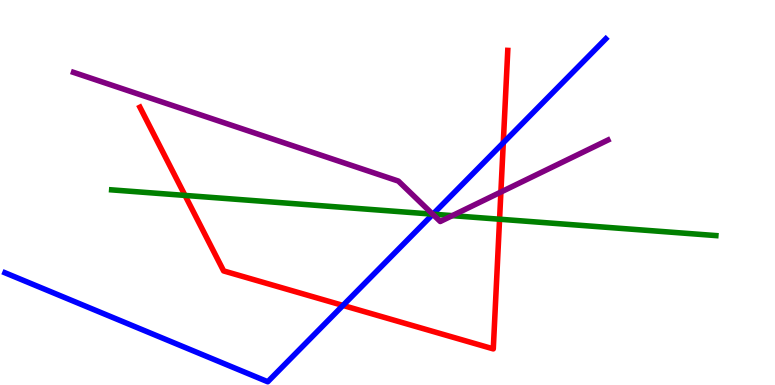[{'lines': ['blue', 'red'], 'intersections': [{'x': 4.43, 'y': 2.07}, {'x': 6.49, 'y': 6.29}]}, {'lines': ['green', 'red'], 'intersections': [{'x': 2.39, 'y': 4.92}, {'x': 6.45, 'y': 4.31}]}, {'lines': ['purple', 'red'], 'intersections': [{'x': 6.46, 'y': 5.01}]}, {'lines': ['blue', 'green'], 'intersections': [{'x': 5.59, 'y': 4.44}]}, {'lines': ['blue', 'purple'], 'intersections': [{'x': 5.58, 'y': 4.43}]}, {'lines': ['green', 'purple'], 'intersections': [{'x': 5.58, 'y': 4.44}, {'x': 5.84, 'y': 4.4}]}]